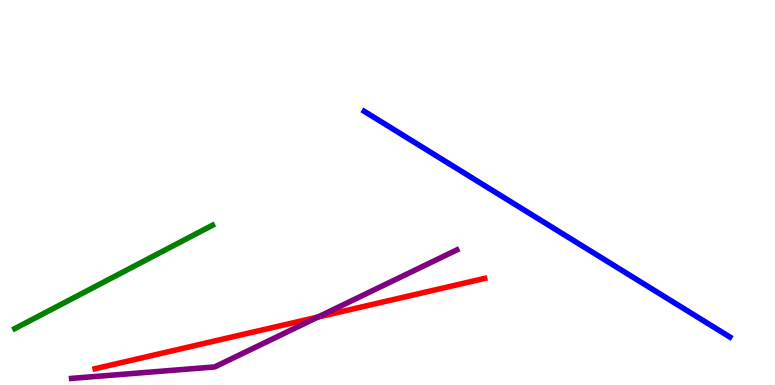[{'lines': ['blue', 'red'], 'intersections': []}, {'lines': ['green', 'red'], 'intersections': []}, {'lines': ['purple', 'red'], 'intersections': [{'x': 4.1, 'y': 1.76}]}, {'lines': ['blue', 'green'], 'intersections': []}, {'lines': ['blue', 'purple'], 'intersections': []}, {'lines': ['green', 'purple'], 'intersections': []}]